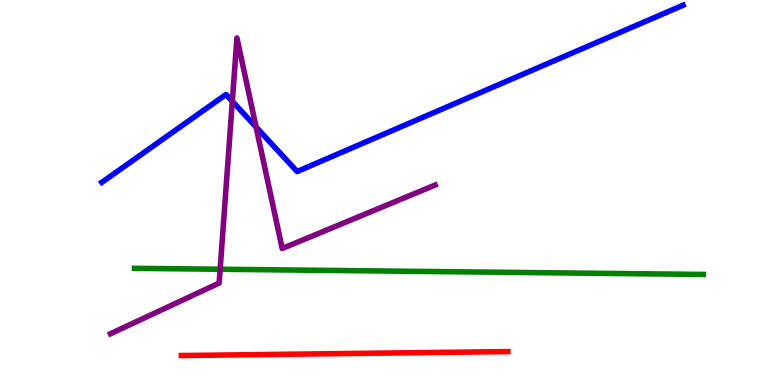[{'lines': ['blue', 'red'], 'intersections': []}, {'lines': ['green', 'red'], 'intersections': []}, {'lines': ['purple', 'red'], 'intersections': []}, {'lines': ['blue', 'green'], 'intersections': []}, {'lines': ['blue', 'purple'], 'intersections': [{'x': 3.0, 'y': 7.37}, {'x': 3.3, 'y': 6.7}]}, {'lines': ['green', 'purple'], 'intersections': [{'x': 2.84, 'y': 3.01}]}]